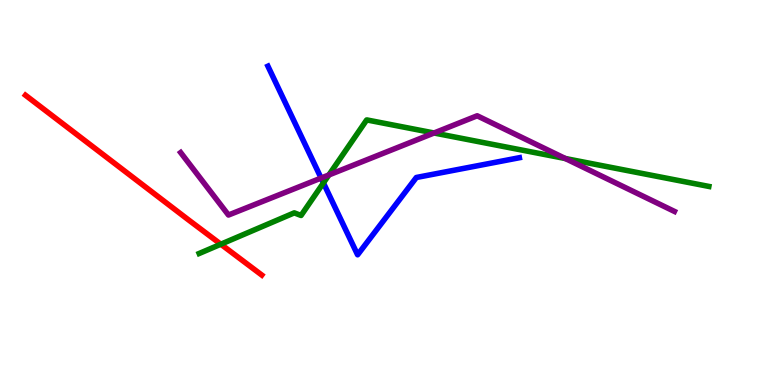[{'lines': ['blue', 'red'], 'intersections': []}, {'lines': ['green', 'red'], 'intersections': [{'x': 2.85, 'y': 3.66}]}, {'lines': ['purple', 'red'], 'intersections': []}, {'lines': ['blue', 'green'], 'intersections': [{'x': 4.17, 'y': 5.25}]}, {'lines': ['blue', 'purple'], 'intersections': [{'x': 4.14, 'y': 5.38}]}, {'lines': ['green', 'purple'], 'intersections': [{'x': 4.24, 'y': 5.46}, {'x': 5.6, 'y': 6.55}, {'x': 7.29, 'y': 5.88}]}]